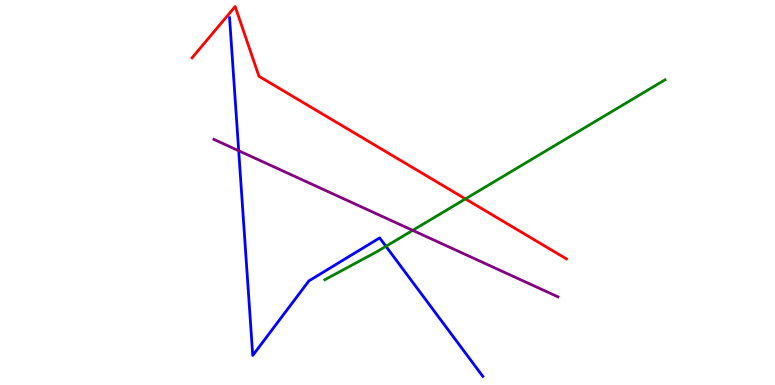[{'lines': ['blue', 'red'], 'intersections': []}, {'lines': ['green', 'red'], 'intersections': [{'x': 6.01, 'y': 4.83}]}, {'lines': ['purple', 'red'], 'intersections': []}, {'lines': ['blue', 'green'], 'intersections': [{'x': 4.98, 'y': 3.6}]}, {'lines': ['blue', 'purple'], 'intersections': [{'x': 3.08, 'y': 6.08}]}, {'lines': ['green', 'purple'], 'intersections': [{'x': 5.32, 'y': 4.02}]}]